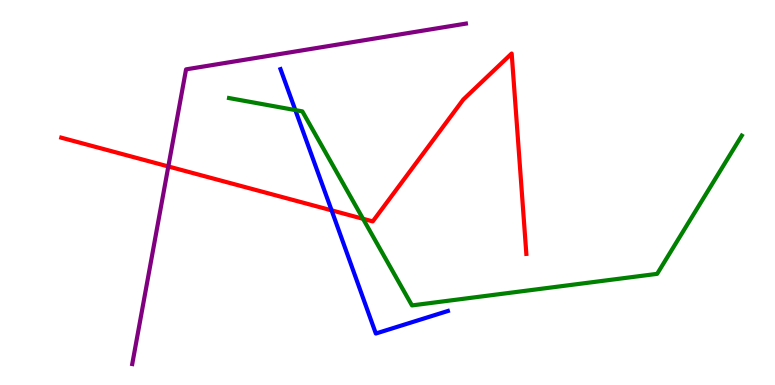[{'lines': ['blue', 'red'], 'intersections': [{'x': 4.28, 'y': 4.54}]}, {'lines': ['green', 'red'], 'intersections': [{'x': 4.68, 'y': 4.32}]}, {'lines': ['purple', 'red'], 'intersections': [{'x': 2.17, 'y': 5.68}]}, {'lines': ['blue', 'green'], 'intersections': [{'x': 3.81, 'y': 7.14}]}, {'lines': ['blue', 'purple'], 'intersections': []}, {'lines': ['green', 'purple'], 'intersections': []}]